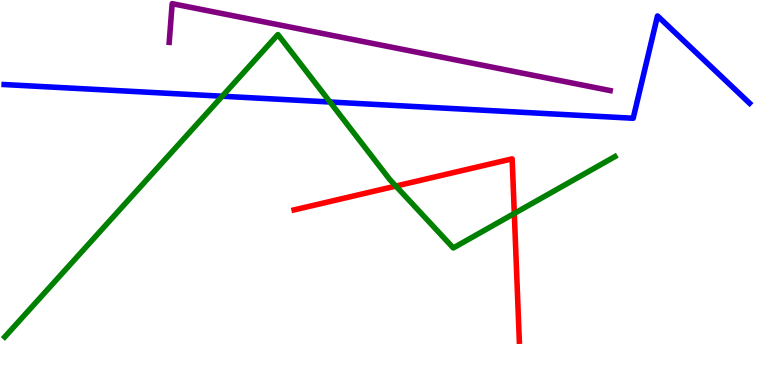[{'lines': ['blue', 'red'], 'intersections': []}, {'lines': ['green', 'red'], 'intersections': [{'x': 5.11, 'y': 5.17}, {'x': 6.64, 'y': 4.46}]}, {'lines': ['purple', 'red'], 'intersections': []}, {'lines': ['blue', 'green'], 'intersections': [{'x': 2.87, 'y': 7.5}, {'x': 4.26, 'y': 7.35}]}, {'lines': ['blue', 'purple'], 'intersections': []}, {'lines': ['green', 'purple'], 'intersections': []}]